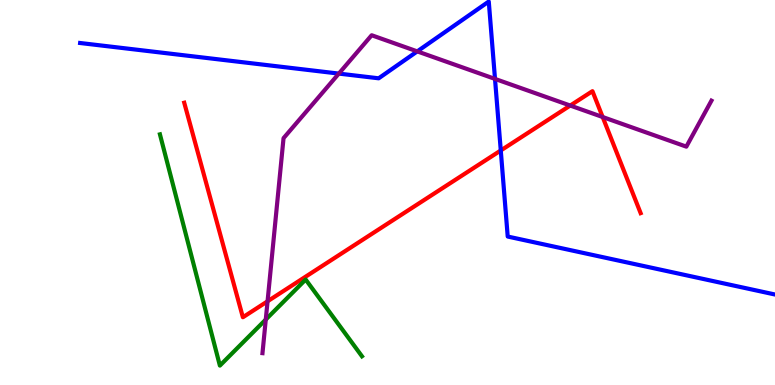[{'lines': ['blue', 'red'], 'intersections': [{'x': 6.46, 'y': 6.09}]}, {'lines': ['green', 'red'], 'intersections': []}, {'lines': ['purple', 'red'], 'intersections': [{'x': 3.45, 'y': 2.17}, {'x': 7.36, 'y': 7.26}, {'x': 7.78, 'y': 6.96}]}, {'lines': ['blue', 'green'], 'intersections': []}, {'lines': ['blue', 'purple'], 'intersections': [{'x': 4.37, 'y': 8.09}, {'x': 5.38, 'y': 8.67}, {'x': 6.39, 'y': 7.95}]}, {'lines': ['green', 'purple'], 'intersections': [{'x': 3.43, 'y': 1.7}]}]